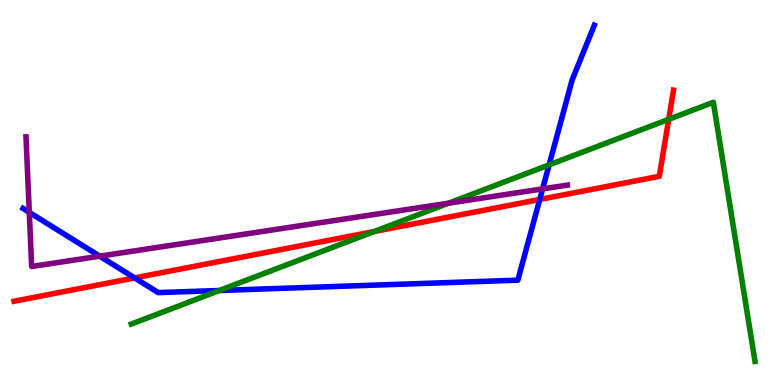[{'lines': ['blue', 'red'], 'intersections': [{'x': 1.74, 'y': 2.78}, {'x': 6.96, 'y': 4.82}]}, {'lines': ['green', 'red'], 'intersections': [{'x': 4.83, 'y': 3.99}, {'x': 8.63, 'y': 6.9}]}, {'lines': ['purple', 'red'], 'intersections': []}, {'lines': ['blue', 'green'], 'intersections': [{'x': 2.83, 'y': 2.45}, {'x': 7.09, 'y': 5.72}]}, {'lines': ['blue', 'purple'], 'intersections': [{'x': 0.378, 'y': 4.48}, {'x': 1.29, 'y': 3.35}, {'x': 7.0, 'y': 5.09}]}, {'lines': ['green', 'purple'], 'intersections': [{'x': 5.79, 'y': 4.72}]}]